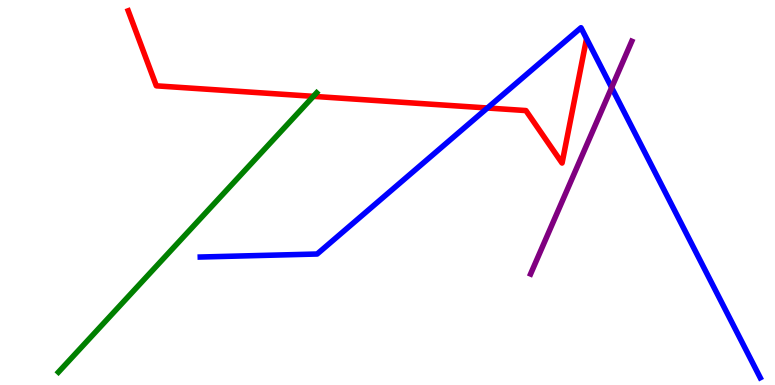[{'lines': ['blue', 'red'], 'intersections': [{'x': 6.29, 'y': 7.2}]}, {'lines': ['green', 'red'], 'intersections': [{'x': 4.04, 'y': 7.5}]}, {'lines': ['purple', 'red'], 'intersections': []}, {'lines': ['blue', 'green'], 'intersections': []}, {'lines': ['blue', 'purple'], 'intersections': [{'x': 7.89, 'y': 7.73}]}, {'lines': ['green', 'purple'], 'intersections': []}]